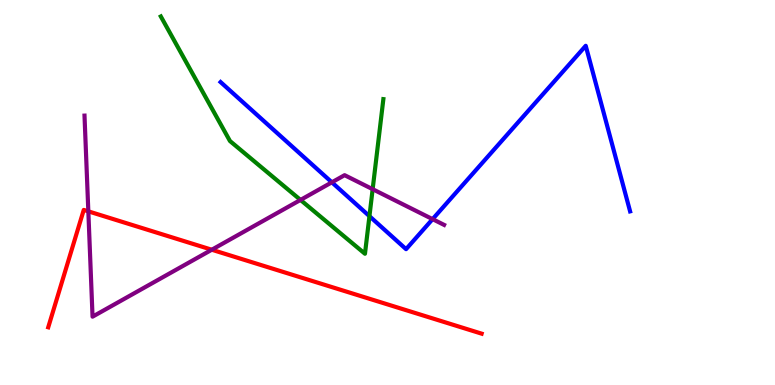[{'lines': ['blue', 'red'], 'intersections': []}, {'lines': ['green', 'red'], 'intersections': []}, {'lines': ['purple', 'red'], 'intersections': [{'x': 1.14, 'y': 4.51}, {'x': 2.73, 'y': 3.51}]}, {'lines': ['blue', 'green'], 'intersections': [{'x': 4.77, 'y': 4.39}]}, {'lines': ['blue', 'purple'], 'intersections': [{'x': 4.28, 'y': 5.26}, {'x': 5.58, 'y': 4.31}]}, {'lines': ['green', 'purple'], 'intersections': [{'x': 3.88, 'y': 4.81}, {'x': 4.81, 'y': 5.09}]}]